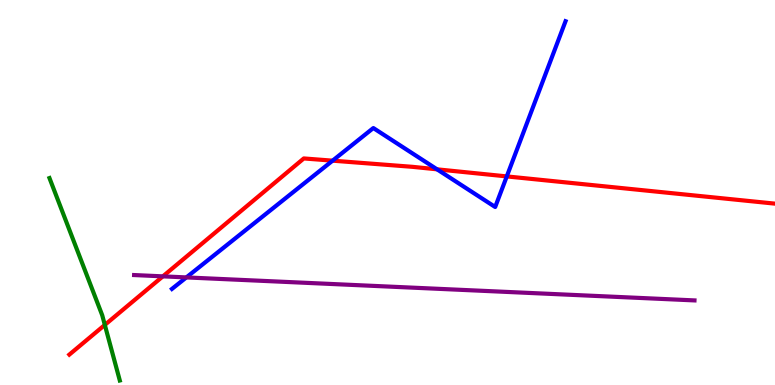[{'lines': ['blue', 'red'], 'intersections': [{'x': 4.29, 'y': 5.83}, {'x': 5.64, 'y': 5.6}, {'x': 6.54, 'y': 5.42}]}, {'lines': ['green', 'red'], 'intersections': [{'x': 1.35, 'y': 1.56}]}, {'lines': ['purple', 'red'], 'intersections': [{'x': 2.1, 'y': 2.82}]}, {'lines': ['blue', 'green'], 'intersections': []}, {'lines': ['blue', 'purple'], 'intersections': [{'x': 2.4, 'y': 2.79}]}, {'lines': ['green', 'purple'], 'intersections': []}]